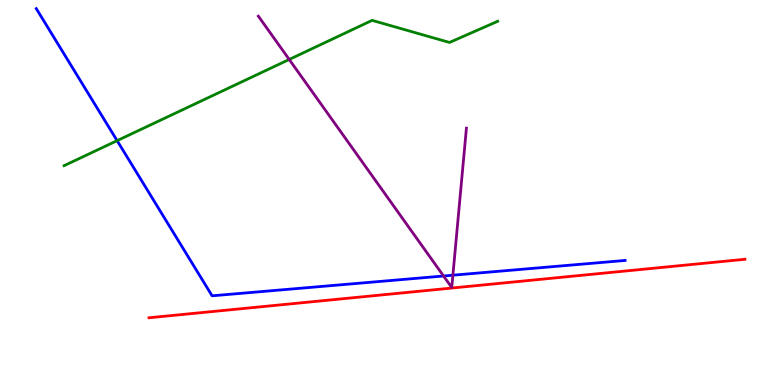[{'lines': ['blue', 'red'], 'intersections': []}, {'lines': ['green', 'red'], 'intersections': []}, {'lines': ['purple', 'red'], 'intersections': []}, {'lines': ['blue', 'green'], 'intersections': [{'x': 1.51, 'y': 6.35}]}, {'lines': ['blue', 'purple'], 'intersections': [{'x': 5.72, 'y': 2.83}, {'x': 5.84, 'y': 2.85}]}, {'lines': ['green', 'purple'], 'intersections': [{'x': 3.73, 'y': 8.46}]}]